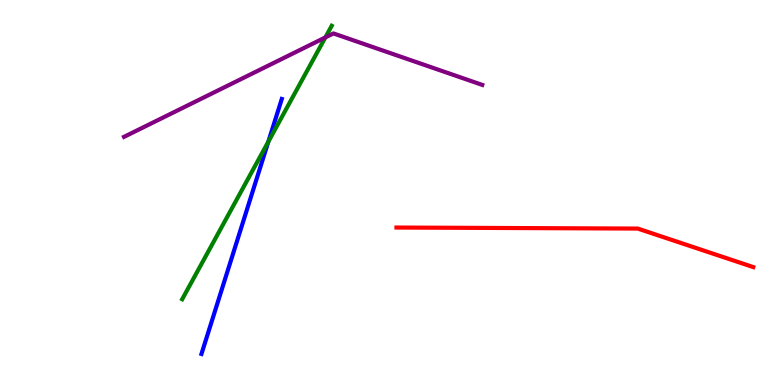[{'lines': ['blue', 'red'], 'intersections': []}, {'lines': ['green', 'red'], 'intersections': []}, {'lines': ['purple', 'red'], 'intersections': []}, {'lines': ['blue', 'green'], 'intersections': [{'x': 3.46, 'y': 6.32}]}, {'lines': ['blue', 'purple'], 'intersections': []}, {'lines': ['green', 'purple'], 'intersections': [{'x': 4.2, 'y': 9.03}]}]